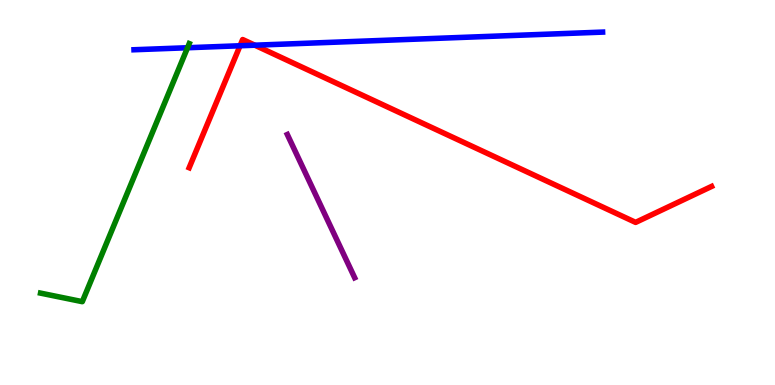[{'lines': ['blue', 'red'], 'intersections': [{'x': 3.1, 'y': 8.81}, {'x': 3.29, 'y': 8.83}]}, {'lines': ['green', 'red'], 'intersections': []}, {'lines': ['purple', 'red'], 'intersections': []}, {'lines': ['blue', 'green'], 'intersections': [{'x': 2.42, 'y': 8.76}]}, {'lines': ['blue', 'purple'], 'intersections': []}, {'lines': ['green', 'purple'], 'intersections': []}]